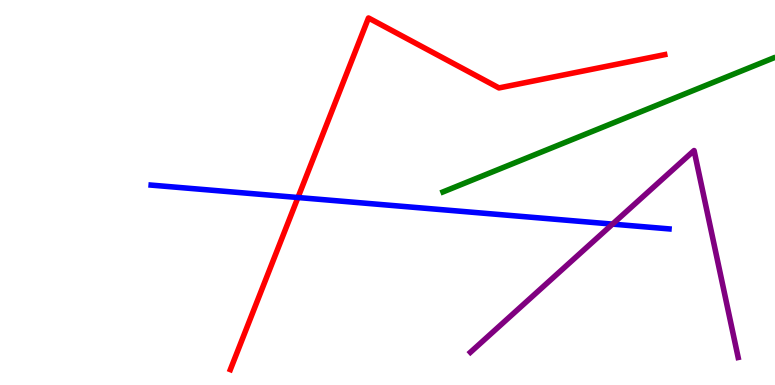[{'lines': ['blue', 'red'], 'intersections': [{'x': 3.84, 'y': 4.87}]}, {'lines': ['green', 'red'], 'intersections': []}, {'lines': ['purple', 'red'], 'intersections': []}, {'lines': ['blue', 'green'], 'intersections': []}, {'lines': ['blue', 'purple'], 'intersections': [{'x': 7.9, 'y': 4.18}]}, {'lines': ['green', 'purple'], 'intersections': []}]